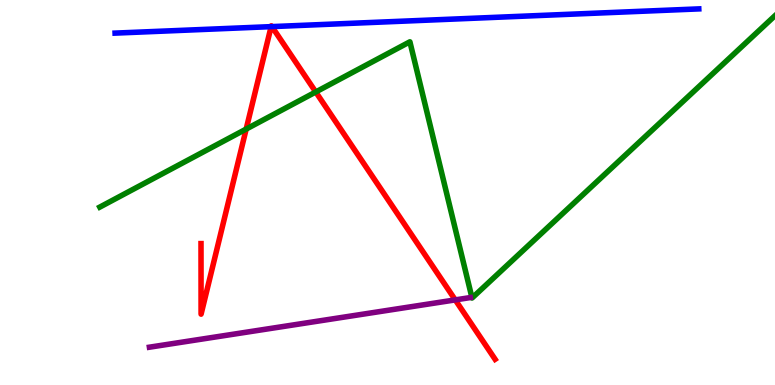[{'lines': ['blue', 'red'], 'intersections': [{'x': 3.5, 'y': 9.31}, {'x': 3.51, 'y': 9.31}]}, {'lines': ['green', 'red'], 'intersections': [{'x': 3.18, 'y': 6.65}, {'x': 4.07, 'y': 7.61}]}, {'lines': ['purple', 'red'], 'intersections': [{'x': 5.87, 'y': 2.21}]}, {'lines': ['blue', 'green'], 'intersections': []}, {'lines': ['blue', 'purple'], 'intersections': []}, {'lines': ['green', 'purple'], 'intersections': []}]